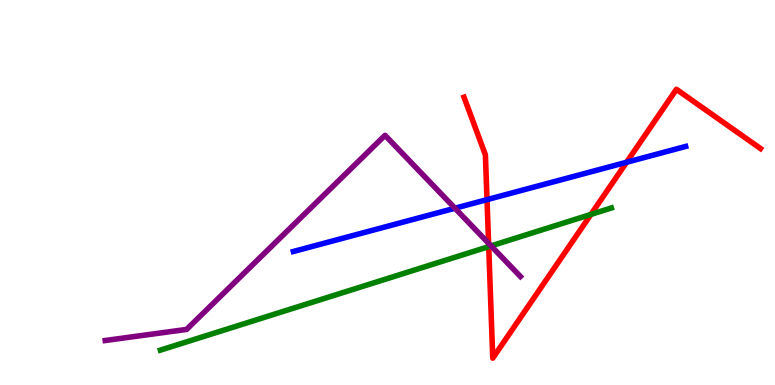[{'lines': ['blue', 'red'], 'intersections': [{'x': 6.28, 'y': 4.81}, {'x': 8.08, 'y': 5.79}]}, {'lines': ['green', 'red'], 'intersections': [{'x': 6.31, 'y': 3.59}, {'x': 7.63, 'y': 4.43}]}, {'lines': ['purple', 'red'], 'intersections': [{'x': 6.3, 'y': 3.68}]}, {'lines': ['blue', 'green'], 'intersections': []}, {'lines': ['blue', 'purple'], 'intersections': [{'x': 5.87, 'y': 4.59}]}, {'lines': ['green', 'purple'], 'intersections': [{'x': 6.34, 'y': 3.61}]}]